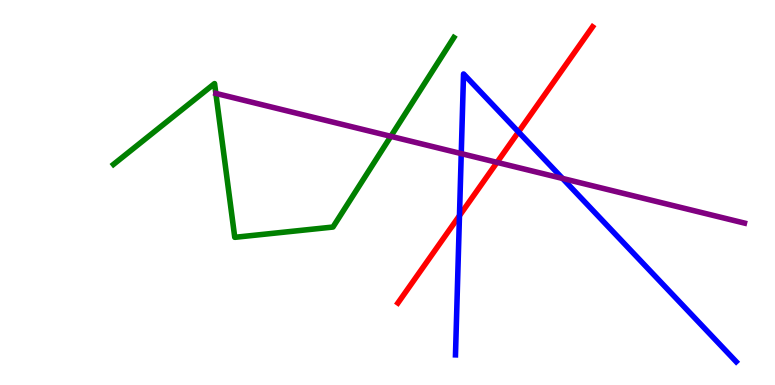[{'lines': ['blue', 'red'], 'intersections': [{'x': 5.93, 'y': 4.4}, {'x': 6.69, 'y': 6.57}]}, {'lines': ['green', 'red'], 'intersections': []}, {'lines': ['purple', 'red'], 'intersections': [{'x': 6.41, 'y': 5.78}]}, {'lines': ['blue', 'green'], 'intersections': []}, {'lines': ['blue', 'purple'], 'intersections': [{'x': 5.95, 'y': 6.01}, {'x': 7.26, 'y': 5.36}]}, {'lines': ['green', 'purple'], 'intersections': [{'x': 5.04, 'y': 6.46}]}]